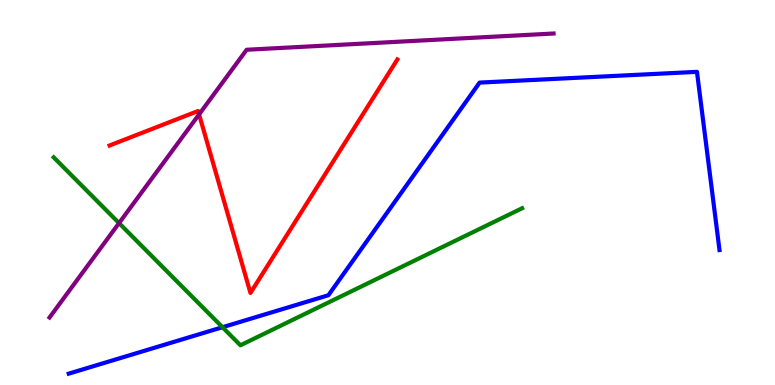[{'lines': ['blue', 'red'], 'intersections': []}, {'lines': ['green', 'red'], 'intersections': []}, {'lines': ['purple', 'red'], 'intersections': [{'x': 2.57, 'y': 7.03}]}, {'lines': ['blue', 'green'], 'intersections': [{'x': 2.87, 'y': 1.5}]}, {'lines': ['blue', 'purple'], 'intersections': []}, {'lines': ['green', 'purple'], 'intersections': [{'x': 1.54, 'y': 4.21}]}]